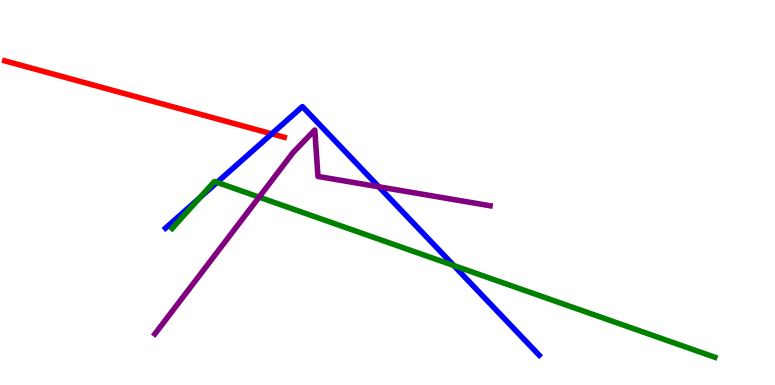[{'lines': ['blue', 'red'], 'intersections': [{'x': 3.51, 'y': 6.52}]}, {'lines': ['green', 'red'], 'intersections': []}, {'lines': ['purple', 'red'], 'intersections': []}, {'lines': ['blue', 'green'], 'intersections': [{'x': 2.58, 'y': 4.87}, {'x': 2.8, 'y': 5.26}, {'x': 5.85, 'y': 3.1}]}, {'lines': ['blue', 'purple'], 'intersections': [{'x': 4.89, 'y': 5.15}]}, {'lines': ['green', 'purple'], 'intersections': [{'x': 3.34, 'y': 4.88}]}]